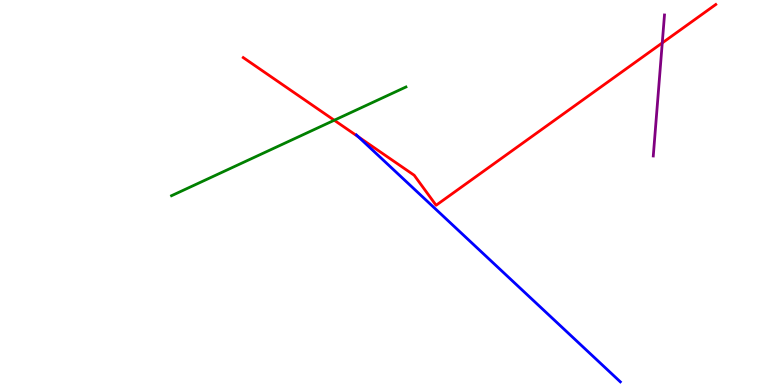[{'lines': ['blue', 'red'], 'intersections': [{'x': 4.62, 'y': 6.45}]}, {'lines': ['green', 'red'], 'intersections': [{'x': 4.31, 'y': 6.88}]}, {'lines': ['purple', 'red'], 'intersections': [{'x': 8.55, 'y': 8.89}]}, {'lines': ['blue', 'green'], 'intersections': []}, {'lines': ['blue', 'purple'], 'intersections': []}, {'lines': ['green', 'purple'], 'intersections': []}]